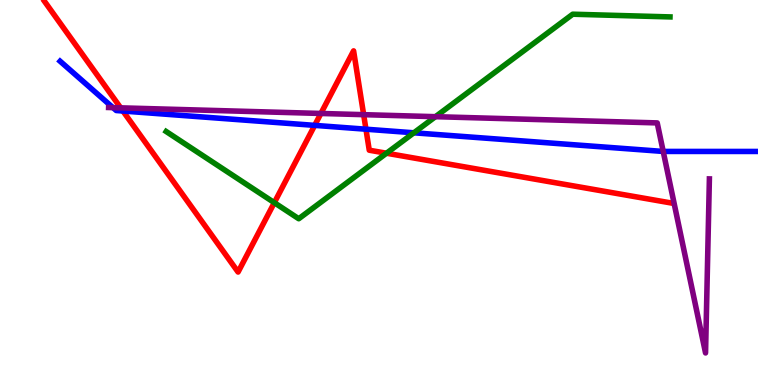[{'lines': ['blue', 'red'], 'intersections': [{'x': 1.59, 'y': 7.12}, {'x': 4.06, 'y': 6.74}, {'x': 4.72, 'y': 6.64}]}, {'lines': ['green', 'red'], 'intersections': [{'x': 3.54, 'y': 4.74}, {'x': 4.99, 'y': 6.02}]}, {'lines': ['purple', 'red'], 'intersections': [{'x': 1.56, 'y': 7.2}, {'x': 4.14, 'y': 7.05}, {'x': 4.69, 'y': 7.02}]}, {'lines': ['blue', 'green'], 'intersections': [{'x': 5.34, 'y': 6.55}]}, {'lines': ['blue', 'purple'], 'intersections': [{'x': 1.46, 'y': 7.2}, {'x': 8.56, 'y': 6.07}]}, {'lines': ['green', 'purple'], 'intersections': [{'x': 5.62, 'y': 6.97}]}]